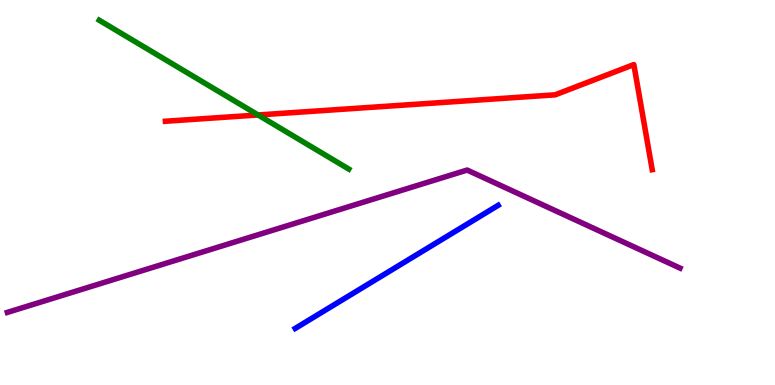[{'lines': ['blue', 'red'], 'intersections': []}, {'lines': ['green', 'red'], 'intersections': [{'x': 3.33, 'y': 7.01}]}, {'lines': ['purple', 'red'], 'intersections': []}, {'lines': ['blue', 'green'], 'intersections': []}, {'lines': ['blue', 'purple'], 'intersections': []}, {'lines': ['green', 'purple'], 'intersections': []}]